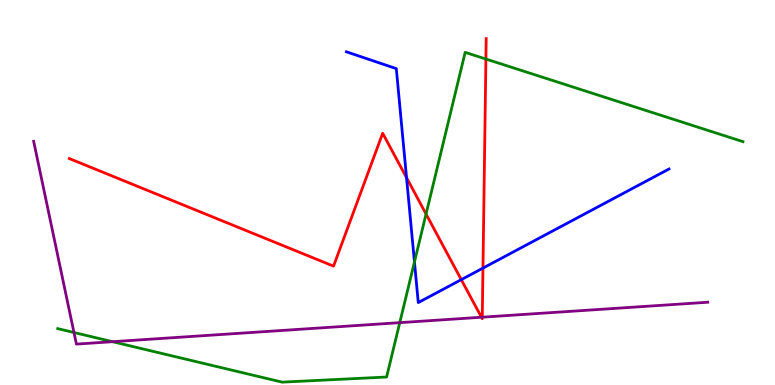[{'lines': ['blue', 'red'], 'intersections': [{'x': 5.25, 'y': 5.38}, {'x': 5.95, 'y': 2.74}, {'x': 6.23, 'y': 3.04}]}, {'lines': ['green', 'red'], 'intersections': [{'x': 5.5, 'y': 4.44}, {'x': 6.27, 'y': 8.47}]}, {'lines': ['purple', 'red'], 'intersections': [{'x': 6.21, 'y': 1.76}, {'x': 6.22, 'y': 1.76}]}, {'lines': ['blue', 'green'], 'intersections': [{'x': 5.35, 'y': 3.2}]}, {'lines': ['blue', 'purple'], 'intersections': []}, {'lines': ['green', 'purple'], 'intersections': [{'x': 0.954, 'y': 1.36}, {'x': 1.45, 'y': 1.12}, {'x': 5.16, 'y': 1.62}]}]